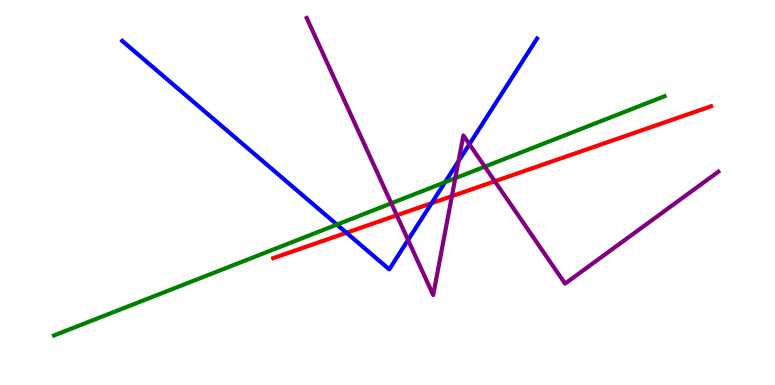[{'lines': ['blue', 'red'], 'intersections': [{'x': 4.47, 'y': 3.95}, {'x': 5.57, 'y': 4.72}]}, {'lines': ['green', 'red'], 'intersections': []}, {'lines': ['purple', 'red'], 'intersections': [{'x': 5.12, 'y': 4.41}, {'x': 5.83, 'y': 4.9}, {'x': 6.38, 'y': 5.29}]}, {'lines': ['blue', 'green'], 'intersections': [{'x': 4.35, 'y': 4.17}, {'x': 5.74, 'y': 5.27}]}, {'lines': ['blue', 'purple'], 'intersections': [{'x': 5.27, 'y': 3.77}, {'x': 5.92, 'y': 5.81}, {'x': 6.06, 'y': 6.25}]}, {'lines': ['green', 'purple'], 'intersections': [{'x': 5.05, 'y': 4.72}, {'x': 5.87, 'y': 5.37}, {'x': 6.26, 'y': 5.67}]}]